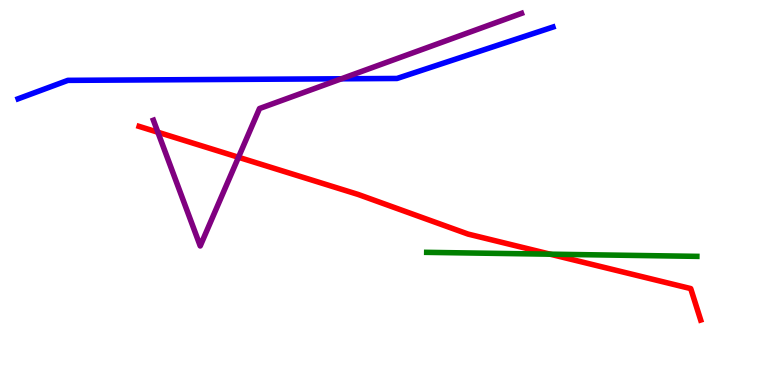[{'lines': ['blue', 'red'], 'intersections': []}, {'lines': ['green', 'red'], 'intersections': [{'x': 7.1, 'y': 3.4}]}, {'lines': ['purple', 'red'], 'intersections': [{'x': 2.04, 'y': 6.57}, {'x': 3.08, 'y': 5.91}]}, {'lines': ['blue', 'green'], 'intersections': []}, {'lines': ['blue', 'purple'], 'intersections': [{'x': 4.41, 'y': 7.95}]}, {'lines': ['green', 'purple'], 'intersections': []}]